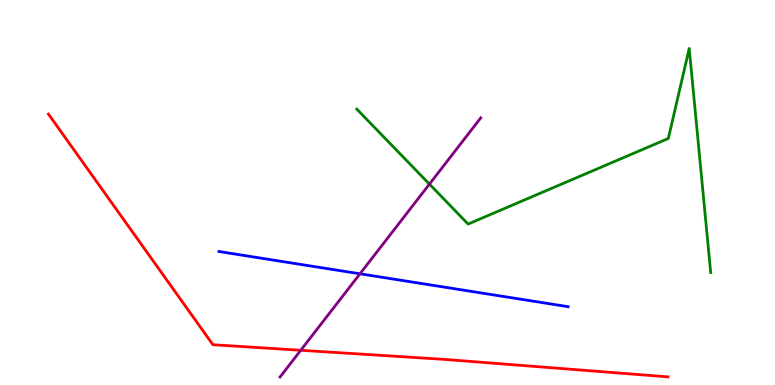[{'lines': ['blue', 'red'], 'intersections': []}, {'lines': ['green', 'red'], 'intersections': []}, {'lines': ['purple', 'red'], 'intersections': [{'x': 3.88, 'y': 0.902}]}, {'lines': ['blue', 'green'], 'intersections': []}, {'lines': ['blue', 'purple'], 'intersections': [{'x': 4.64, 'y': 2.89}]}, {'lines': ['green', 'purple'], 'intersections': [{'x': 5.54, 'y': 5.22}]}]